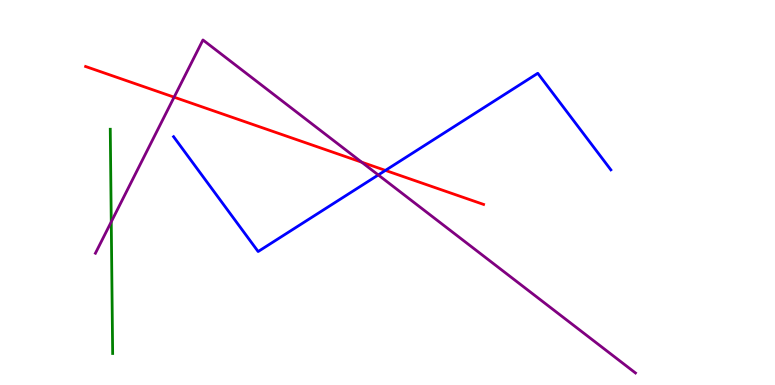[{'lines': ['blue', 'red'], 'intersections': [{'x': 4.97, 'y': 5.57}]}, {'lines': ['green', 'red'], 'intersections': []}, {'lines': ['purple', 'red'], 'intersections': [{'x': 2.25, 'y': 7.48}, {'x': 4.67, 'y': 5.79}]}, {'lines': ['blue', 'green'], 'intersections': []}, {'lines': ['blue', 'purple'], 'intersections': [{'x': 4.88, 'y': 5.46}]}, {'lines': ['green', 'purple'], 'intersections': [{'x': 1.44, 'y': 4.24}]}]